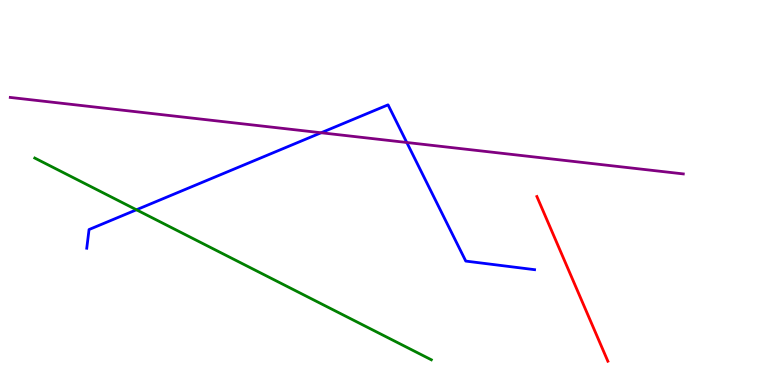[{'lines': ['blue', 'red'], 'intersections': []}, {'lines': ['green', 'red'], 'intersections': []}, {'lines': ['purple', 'red'], 'intersections': []}, {'lines': ['blue', 'green'], 'intersections': [{'x': 1.76, 'y': 4.55}]}, {'lines': ['blue', 'purple'], 'intersections': [{'x': 4.14, 'y': 6.55}, {'x': 5.25, 'y': 6.3}]}, {'lines': ['green', 'purple'], 'intersections': []}]